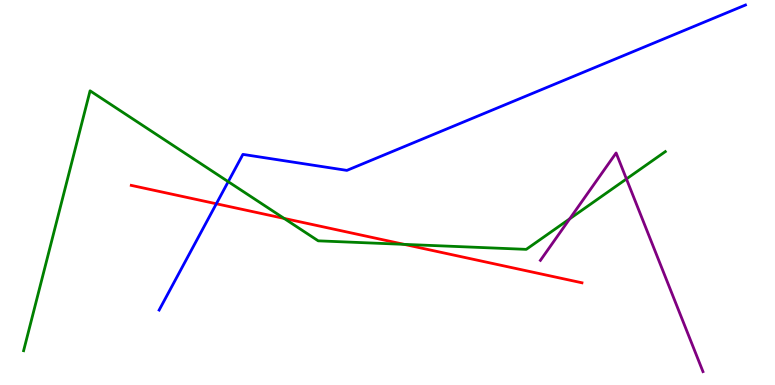[{'lines': ['blue', 'red'], 'intersections': [{'x': 2.79, 'y': 4.71}]}, {'lines': ['green', 'red'], 'intersections': [{'x': 3.67, 'y': 4.33}, {'x': 5.21, 'y': 3.65}]}, {'lines': ['purple', 'red'], 'intersections': []}, {'lines': ['blue', 'green'], 'intersections': [{'x': 2.94, 'y': 5.28}]}, {'lines': ['blue', 'purple'], 'intersections': []}, {'lines': ['green', 'purple'], 'intersections': [{'x': 7.35, 'y': 4.32}, {'x': 8.08, 'y': 5.35}]}]